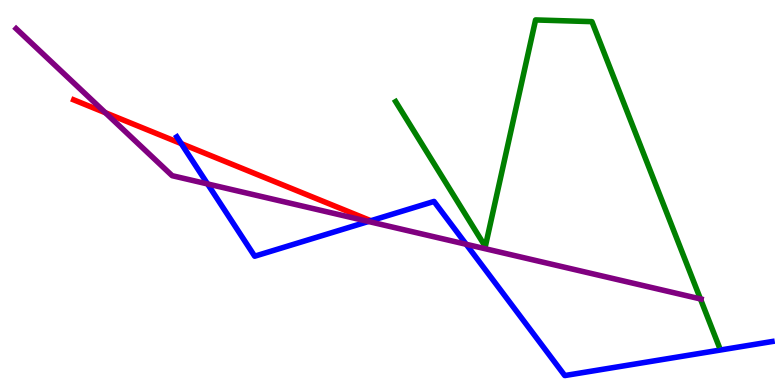[{'lines': ['blue', 'red'], 'intersections': [{'x': 2.34, 'y': 6.27}, {'x': 4.79, 'y': 4.27}]}, {'lines': ['green', 'red'], 'intersections': []}, {'lines': ['purple', 'red'], 'intersections': [{'x': 1.36, 'y': 7.07}]}, {'lines': ['blue', 'green'], 'intersections': []}, {'lines': ['blue', 'purple'], 'intersections': [{'x': 2.68, 'y': 5.22}, {'x': 4.75, 'y': 4.25}, {'x': 6.02, 'y': 3.66}]}, {'lines': ['green', 'purple'], 'intersections': [{'x': 9.04, 'y': 2.24}]}]